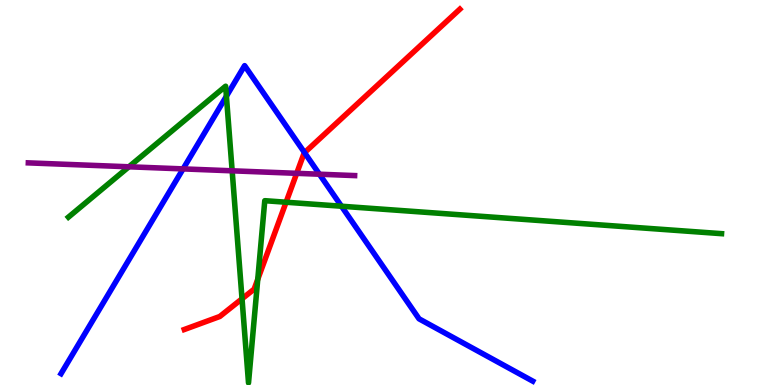[{'lines': ['blue', 'red'], 'intersections': [{'x': 3.93, 'y': 6.04}]}, {'lines': ['green', 'red'], 'intersections': [{'x': 3.12, 'y': 2.24}, {'x': 3.33, 'y': 2.75}, {'x': 3.69, 'y': 4.75}]}, {'lines': ['purple', 'red'], 'intersections': [{'x': 3.83, 'y': 5.5}]}, {'lines': ['blue', 'green'], 'intersections': [{'x': 2.92, 'y': 7.5}, {'x': 4.41, 'y': 4.64}]}, {'lines': ['blue', 'purple'], 'intersections': [{'x': 2.36, 'y': 5.61}, {'x': 4.12, 'y': 5.47}]}, {'lines': ['green', 'purple'], 'intersections': [{'x': 1.66, 'y': 5.67}, {'x': 3.0, 'y': 5.56}]}]